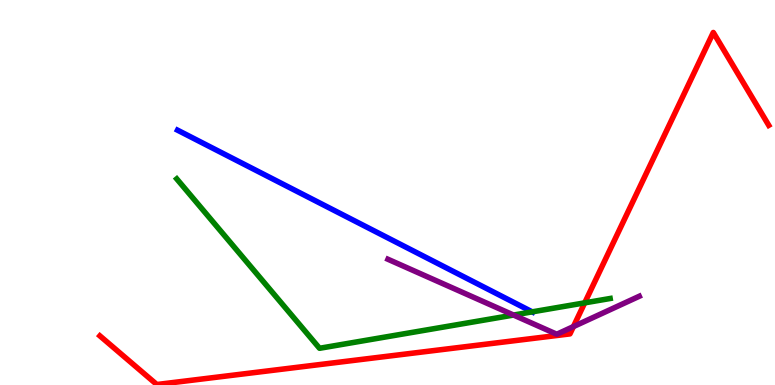[{'lines': ['blue', 'red'], 'intersections': []}, {'lines': ['green', 'red'], 'intersections': [{'x': 7.54, 'y': 2.13}]}, {'lines': ['purple', 'red'], 'intersections': [{'x': 7.4, 'y': 1.52}]}, {'lines': ['blue', 'green'], 'intersections': [{'x': 6.87, 'y': 1.9}]}, {'lines': ['blue', 'purple'], 'intersections': []}, {'lines': ['green', 'purple'], 'intersections': [{'x': 6.63, 'y': 1.82}]}]